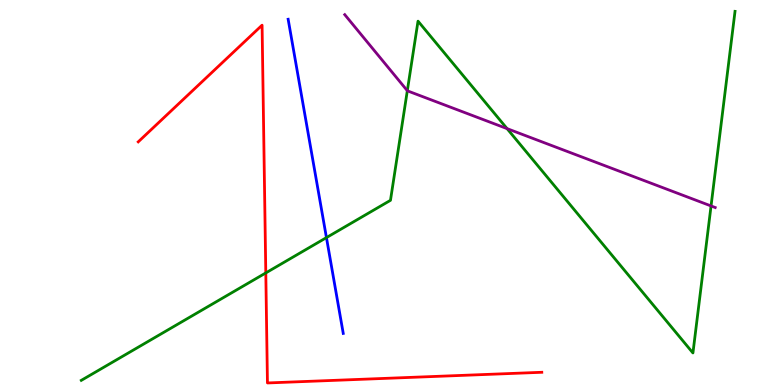[{'lines': ['blue', 'red'], 'intersections': []}, {'lines': ['green', 'red'], 'intersections': [{'x': 3.43, 'y': 2.91}]}, {'lines': ['purple', 'red'], 'intersections': []}, {'lines': ['blue', 'green'], 'intersections': [{'x': 4.21, 'y': 3.83}]}, {'lines': ['blue', 'purple'], 'intersections': []}, {'lines': ['green', 'purple'], 'intersections': [{'x': 5.26, 'y': 7.64}, {'x': 6.54, 'y': 6.66}, {'x': 9.17, 'y': 4.65}]}]